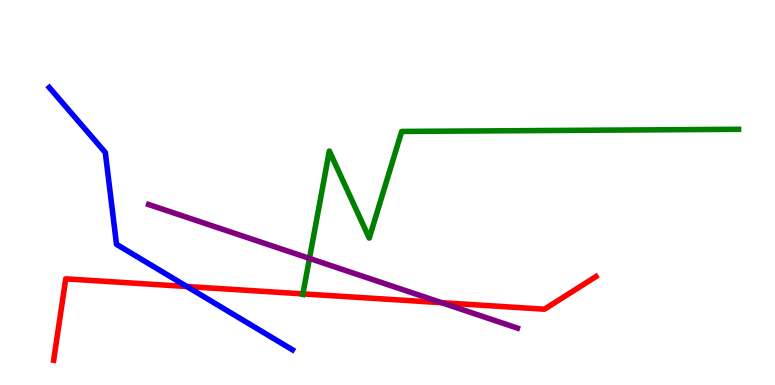[{'lines': ['blue', 'red'], 'intersections': [{'x': 2.41, 'y': 2.56}]}, {'lines': ['green', 'red'], 'intersections': [{'x': 3.91, 'y': 2.37}]}, {'lines': ['purple', 'red'], 'intersections': [{'x': 5.7, 'y': 2.14}]}, {'lines': ['blue', 'green'], 'intersections': []}, {'lines': ['blue', 'purple'], 'intersections': []}, {'lines': ['green', 'purple'], 'intersections': [{'x': 3.99, 'y': 3.29}]}]